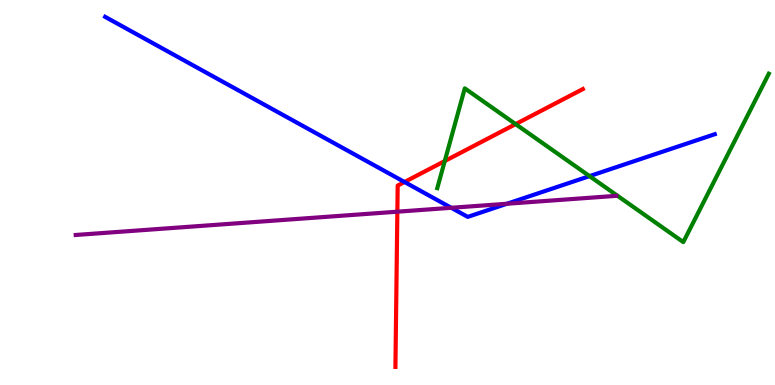[{'lines': ['blue', 'red'], 'intersections': [{'x': 5.22, 'y': 5.27}]}, {'lines': ['green', 'red'], 'intersections': [{'x': 5.74, 'y': 5.82}, {'x': 6.65, 'y': 6.78}]}, {'lines': ['purple', 'red'], 'intersections': [{'x': 5.13, 'y': 4.5}]}, {'lines': ['blue', 'green'], 'intersections': [{'x': 7.61, 'y': 5.43}]}, {'lines': ['blue', 'purple'], 'intersections': [{'x': 5.82, 'y': 4.6}, {'x': 6.54, 'y': 4.71}]}, {'lines': ['green', 'purple'], 'intersections': []}]